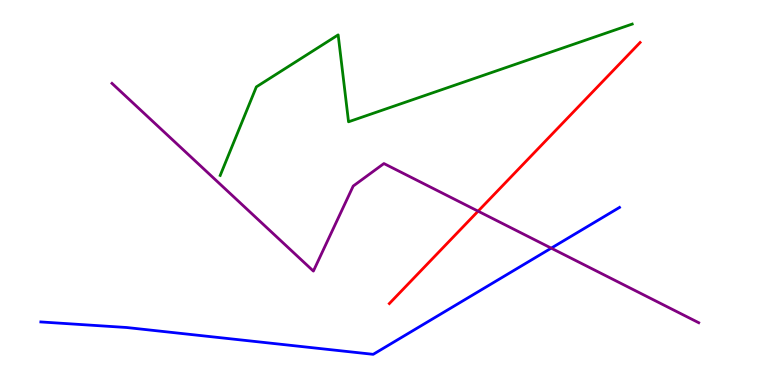[{'lines': ['blue', 'red'], 'intersections': []}, {'lines': ['green', 'red'], 'intersections': []}, {'lines': ['purple', 'red'], 'intersections': [{'x': 6.17, 'y': 4.52}]}, {'lines': ['blue', 'green'], 'intersections': []}, {'lines': ['blue', 'purple'], 'intersections': [{'x': 7.11, 'y': 3.55}]}, {'lines': ['green', 'purple'], 'intersections': []}]